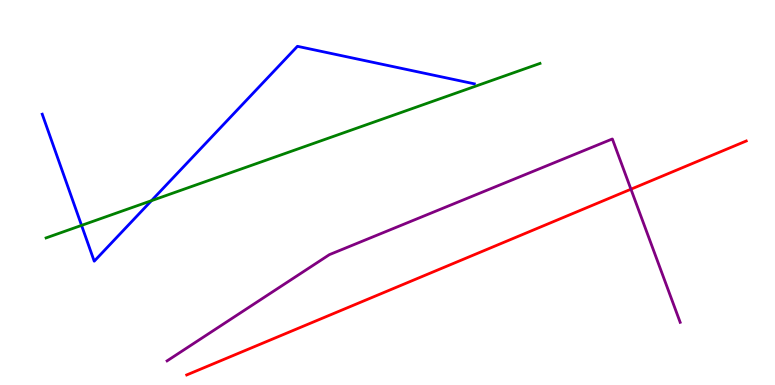[{'lines': ['blue', 'red'], 'intersections': []}, {'lines': ['green', 'red'], 'intersections': []}, {'lines': ['purple', 'red'], 'intersections': [{'x': 8.14, 'y': 5.09}]}, {'lines': ['blue', 'green'], 'intersections': [{'x': 1.05, 'y': 4.15}, {'x': 1.95, 'y': 4.79}]}, {'lines': ['blue', 'purple'], 'intersections': []}, {'lines': ['green', 'purple'], 'intersections': []}]